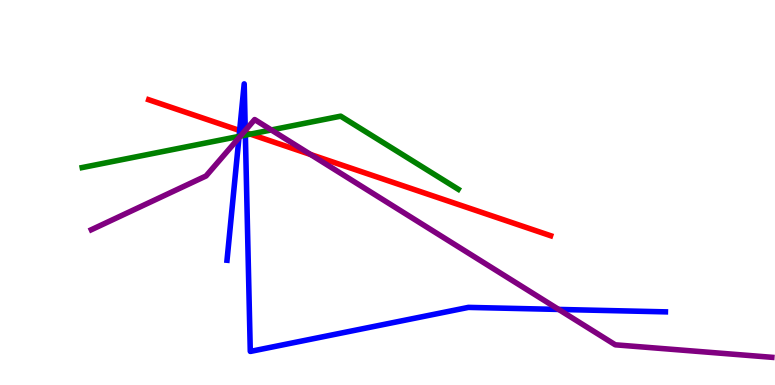[{'lines': ['blue', 'red'], 'intersections': [{'x': 3.09, 'y': 6.61}, {'x': 3.17, 'y': 6.56}]}, {'lines': ['green', 'red'], 'intersections': [{'x': 3.23, 'y': 6.52}]}, {'lines': ['purple', 'red'], 'intersections': [{'x': 3.15, 'y': 6.57}, {'x': 4.01, 'y': 5.99}]}, {'lines': ['blue', 'green'], 'intersections': [{'x': 3.08, 'y': 6.46}, {'x': 3.17, 'y': 6.49}]}, {'lines': ['blue', 'purple'], 'intersections': [{'x': 3.08, 'y': 6.42}, {'x': 3.16, 'y': 6.61}, {'x': 7.21, 'y': 1.96}]}, {'lines': ['green', 'purple'], 'intersections': [{'x': 3.1, 'y': 6.46}, {'x': 3.5, 'y': 6.62}]}]